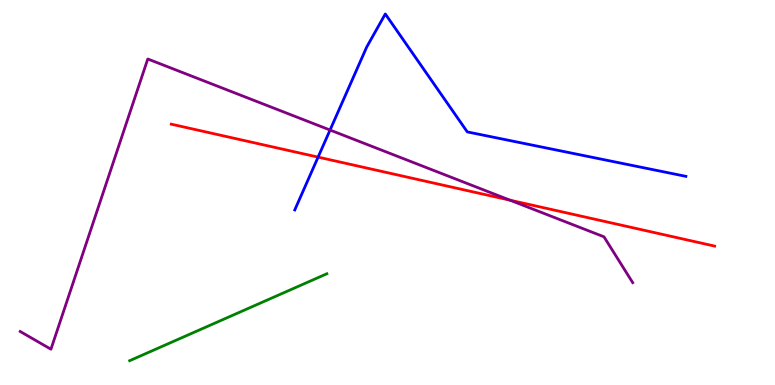[{'lines': ['blue', 'red'], 'intersections': [{'x': 4.1, 'y': 5.92}]}, {'lines': ['green', 'red'], 'intersections': []}, {'lines': ['purple', 'red'], 'intersections': [{'x': 6.58, 'y': 4.8}]}, {'lines': ['blue', 'green'], 'intersections': []}, {'lines': ['blue', 'purple'], 'intersections': [{'x': 4.26, 'y': 6.62}]}, {'lines': ['green', 'purple'], 'intersections': []}]